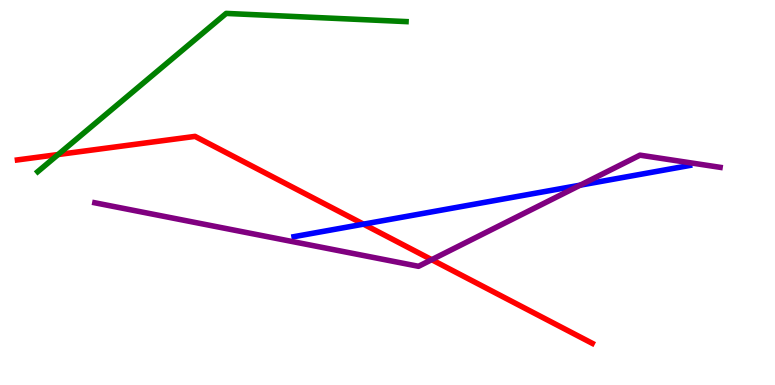[{'lines': ['blue', 'red'], 'intersections': [{'x': 4.69, 'y': 4.18}]}, {'lines': ['green', 'red'], 'intersections': [{'x': 0.75, 'y': 5.99}]}, {'lines': ['purple', 'red'], 'intersections': [{'x': 5.57, 'y': 3.26}]}, {'lines': ['blue', 'green'], 'intersections': []}, {'lines': ['blue', 'purple'], 'intersections': [{'x': 7.49, 'y': 5.19}]}, {'lines': ['green', 'purple'], 'intersections': []}]